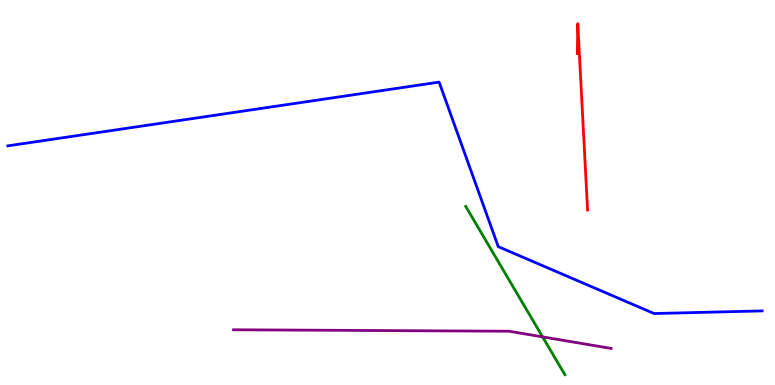[{'lines': ['blue', 'red'], 'intersections': []}, {'lines': ['green', 'red'], 'intersections': []}, {'lines': ['purple', 'red'], 'intersections': []}, {'lines': ['blue', 'green'], 'intersections': []}, {'lines': ['blue', 'purple'], 'intersections': []}, {'lines': ['green', 'purple'], 'intersections': [{'x': 7.0, 'y': 1.25}]}]